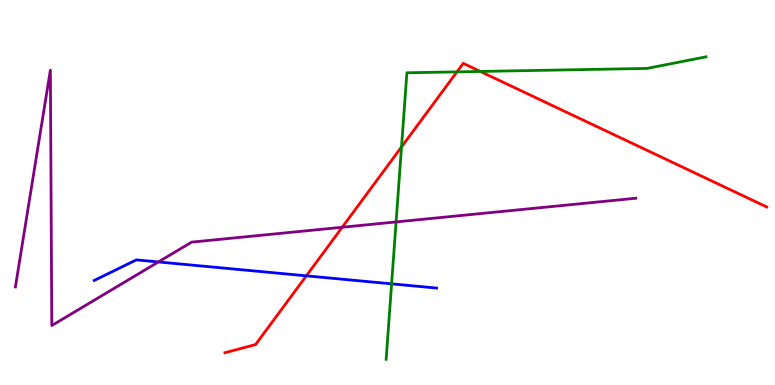[{'lines': ['blue', 'red'], 'intersections': [{'x': 3.95, 'y': 2.84}]}, {'lines': ['green', 'red'], 'intersections': [{'x': 5.18, 'y': 6.18}, {'x': 5.9, 'y': 8.13}, {'x': 6.2, 'y': 8.14}]}, {'lines': ['purple', 'red'], 'intersections': [{'x': 4.42, 'y': 4.1}]}, {'lines': ['blue', 'green'], 'intersections': [{'x': 5.05, 'y': 2.63}]}, {'lines': ['blue', 'purple'], 'intersections': [{'x': 2.04, 'y': 3.2}]}, {'lines': ['green', 'purple'], 'intersections': [{'x': 5.11, 'y': 4.24}]}]